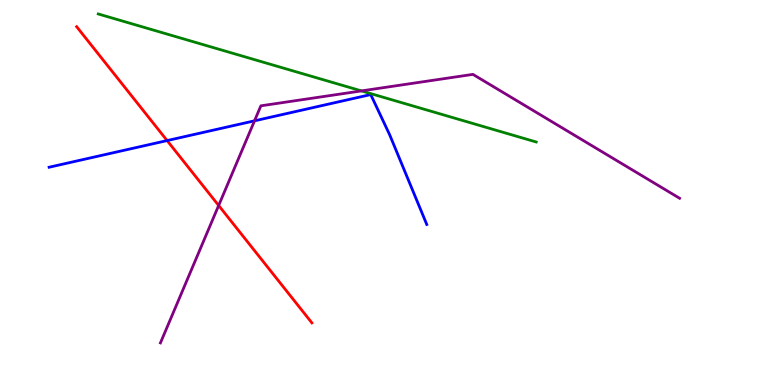[{'lines': ['blue', 'red'], 'intersections': [{'x': 2.16, 'y': 6.35}]}, {'lines': ['green', 'red'], 'intersections': []}, {'lines': ['purple', 'red'], 'intersections': [{'x': 2.82, 'y': 4.66}]}, {'lines': ['blue', 'green'], 'intersections': []}, {'lines': ['blue', 'purple'], 'intersections': [{'x': 3.28, 'y': 6.86}]}, {'lines': ['green', 'purple'], 'intersections': [{'x': 4.66, 'y': 7.64}]}]